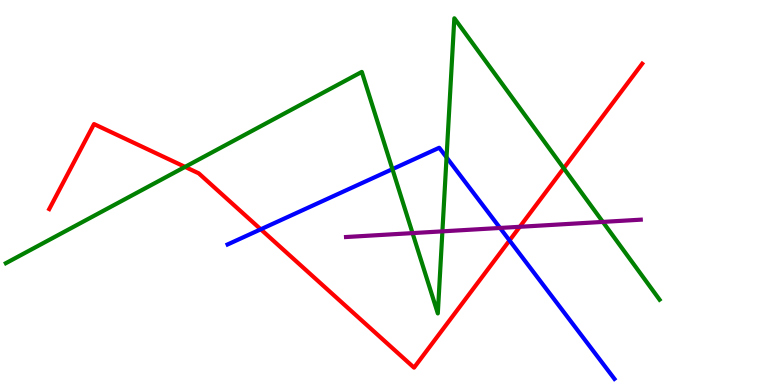[{'lines': ['blue', 'red'], 'intersections': [{'x': 3.36, 'y': 4.04}, {'x': 6.57, 'y': 3.75}]}, {'lines': ['green', 'red'], 'intersections': [{'x': 2.39, 'y': 5.67}, {'x': 7.27, 'y': 5.63}]}, {'lines': ['purple', 'red'], 'intersections': [{'x': 6.71, 'y': 4.11}]}, {'lines': ['blue', 'green'], 'intersections': [{'x': 5.06, 'y': 5.61}, {'x': 5.76, 'y': 5.91}]}, {'lines': ['blue', 'purple'], 'intersections': [{'x': 6.45, 'y': 4.08}]}, {'lines': ['green', 'purple'], 'intersections': [{'x': 5.32, 'y': 3.95}, {'x': 5.71, 'y': 3.99}, {'x': 7.78, 'y': 4.24}]}]